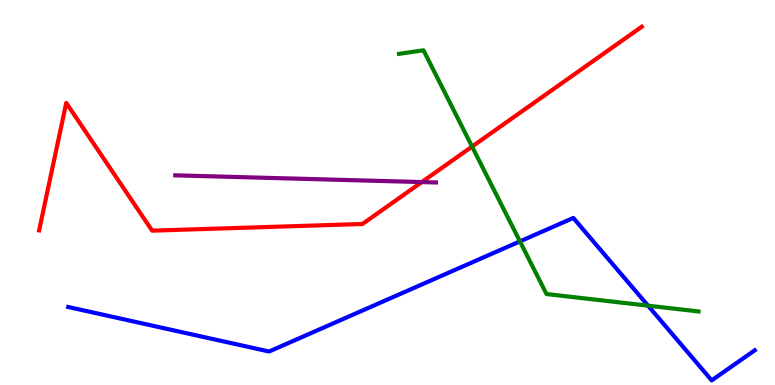[{'lines': ['blue', 'red'], 'intersections': []}, {'lines': ['green', 'red'], 'intersections': [{'x': 6.09, 'y': 6.19}]}, {'lines': ['purple', 'red'], 'intersections': [{'x': 5.44, 'y': 5.27}]}, {'lines': ['blue', 'green'], 'intersections': [{'x': 6.71, 'y': 3.73}, {'x': 8.36, 'y': 2.06}]}, {'lines': ['blue', 'purple'], 'intersections': []}, {'lines': ['green', 'purple'], 'intersections': []}]